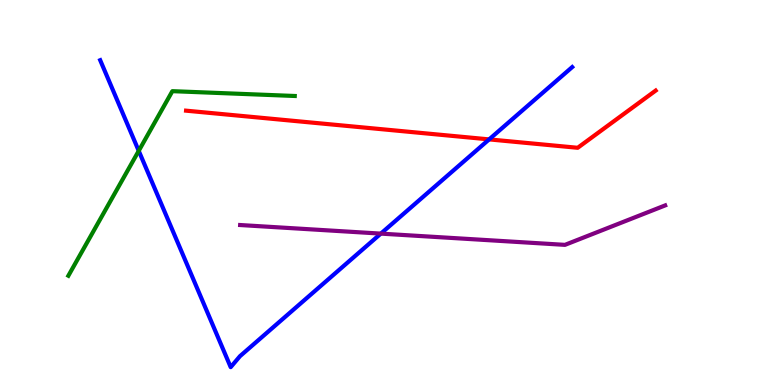[{'lines': ['blue', 'red'], 'intersections': [{'x': 6.31, 'y': 6.38}]}, {'lines': ['green', 'red'], 'intersections': []}, {'lines': ['purple', 'red'], 'intersections': []}, {'lines': ['blue', 'green'], 'intersections': [{'x': 1.79, 'y': 6.08}]}, {'lines': ['blue', 'purple'], 'intersections': [{'x': 4.91, 'y': 3.93}]}, {'lines': ['green', 'purple'], 'intersections': []}]